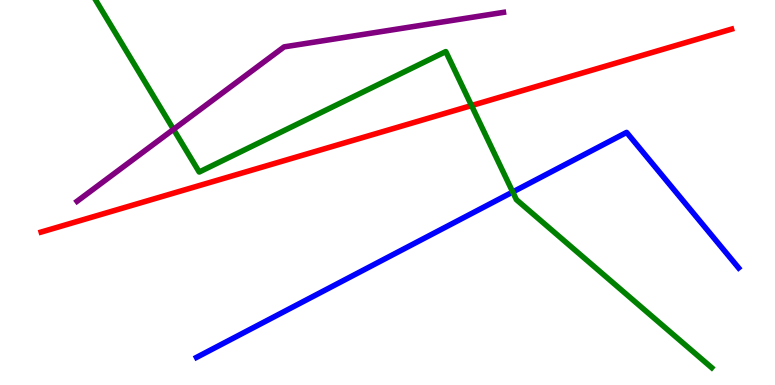[{'lines': ['blue', 'red'], 'intersections': []}, {'lines': ['green', 'red'], 'intersections': [{'x': 6.08, 'y': 7.26}]}, {'lines': ['purple', 'red'], 'intersections': []}, {'lines': ['blue', 'green'], 'intersections': [{'x': 6.62, 'y': 5.01}]}, {'lines': ['blue', 'purple'], 'intersections': []}, {'lines': ['green', 'purple'], 'intersections': [{'x': 2.24, 'y': 6.64}]}]